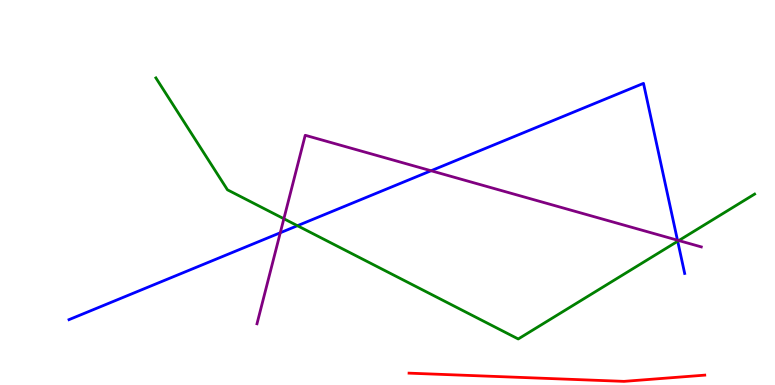[{'lines': ['blue', 'red'], 'intersections': []}, {'lines': ['green', 'red'], 'intersections': []}, {'lines': ['purple', 'red'], 'intersections': []}, {'lines': ['blue', 'green'], 'intersections': [{'x': 3.84, 'y': 4.14}, {'x': 8.74, 'y': 3.73}]}, {'lines': ['blue', 'purple'], 'intersections': [{'x': 3.62, 'y': 3.95}, {'x': 5.56, 'y': 5.57}, {'x': 8.74, 'y': 3.76}]}, {'lines': ['green', 'purple'], 'intersections': [{'x': 3.66, 'y': 4.32}, {'x': 8.76, 'y': 3.75}]}]